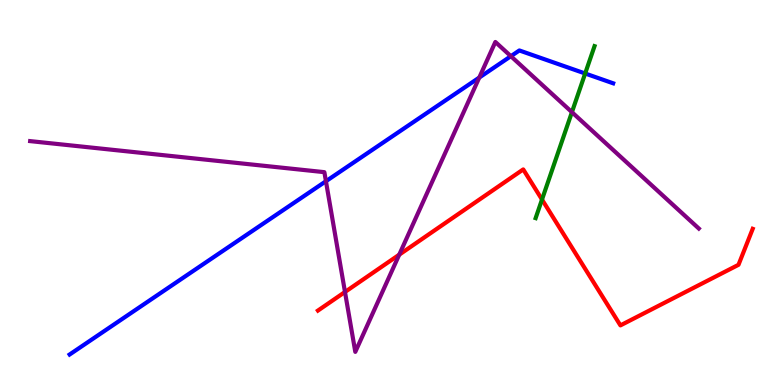[{'lines': ['blue', 'red'], 'intersections': []}, {'lines': ['green', 'red'], 'intersections': [{'x': 6.99, 'y': 4.82}]}, {'lines': ['purple', 'red'], 'intersections': [{'x': 4.45, 'y': 2.42}, {'x': 5.15, 'y': 3.38}]}, {'lines': ['blue', 'green'], 'intersections': [{'x': 7.55, 'y': 8.09}]}, {'lines': ['blue', 'purple'], 'intersections': [{'x': 4.21, 'y': 5.29}, {'x': 6.18, 'y': 7.99}, {'x': 6.59, 'y': 8.54}]}, {'lines': ['green', 'purple'], 'intersections': [{'x': 7.38, 'y': 7.09}]}]